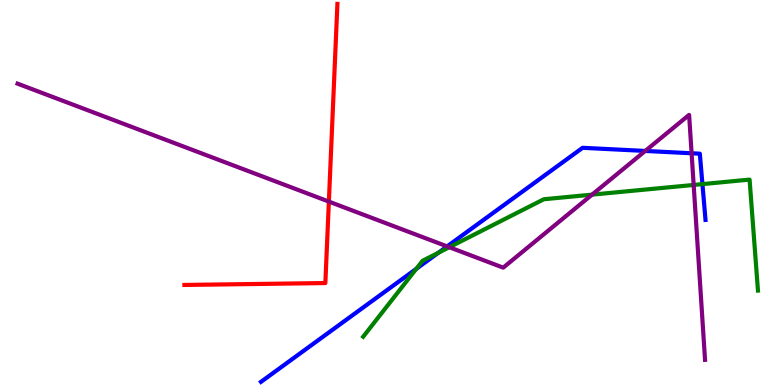[{'lines': ['blue', 'red'], 'intersections': []}, {'lines': ['green', 'red'], 'intersections': []}, {'lines': ['purple', 'red'], 'intersections': [{'x': 4.24, 'y': 4.76}]}, {'lines': ['blue', 'green'], 'intersections': [{'x': 5.37, 'y': 3.02}, {'x': 5.66, 'y': 3.44}, {'x': 9.06, 'y': 5.22}]}, {'lines': ['blue', 'purple'], 'intersections': [{'x': 5.77, 'y': 3.6}, {'x': 8.33, 'y': 6.08}, {'x': 8.92, 'y': 6.02}]}, {'lines': ['green', 'purple'], 'intersections': [{'x': 5.8, 'y': 3.58}, {'x': 7.64, 'y': 4.94}, {'x': 8.95, 'y': 5.2}]}]